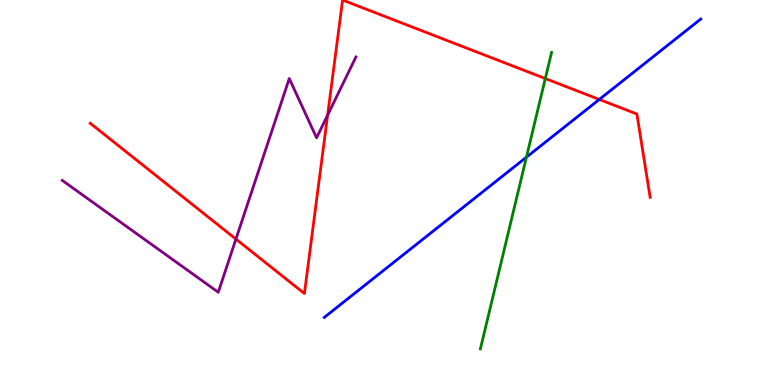[{'lines': ['blue', 'red'], 'intersections': [{'x': 7.73, 'y': 7.42}]}, {'lines': ['green', 'red'], 'intersections': [{'x': 7.04, 'y': 7.96}]}, {'lines': ['purple', 'red'], 'intersections': [{'x': 3.04, 'y': 3.79}, {'x': 4.23, 'y': 7.01}]}, {'lines': ['blue', 'green'], 'intersections': [{'x': 6.79, 'y': 5.92}]}, {'lines': ['blue', 'purple'], 'intersections': []}, {'lines': ['green', 'purple'], 'intersections': []}]